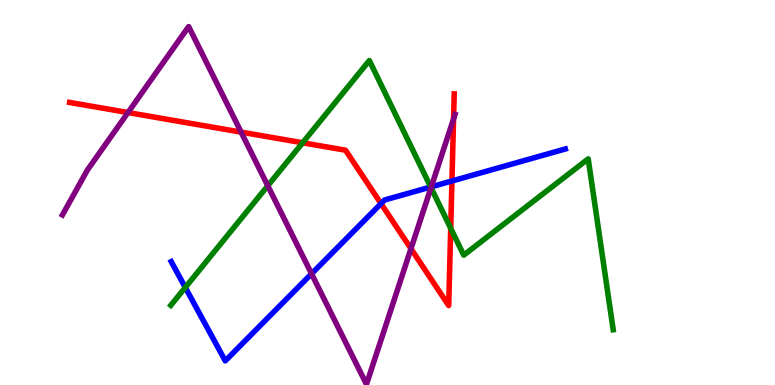[{'lines': ['blue', 'red'], 'intersections': [{'x': 4.92, 'y': 4.71}, {'x': 5.83, 'y': 5.3}]}, {'lines': ['green', 'red'], 'intersections': [{'x': 3.9, 'y': 6.29}, {'x': 5.82, 'y': 4.07}]}, {'lines': ['purple', 'red'], 'intersections': [{'x': 1.65, 'y': 7.08}, {'x': 3.11, 'y': 6.57}, {'x': 5.3, 'y': 3.54}, {'x': 5.85, 'y': 6.91}]}, {'lines': ['blue', 'green'], 'intersections': [{'x': 2.39, 'y': 2.53}, {'x': 5.56, 'y': 5.14}]}, {'lines': ['blue', 'purple'], 'intersections': [{'x': 4.02, 'y': 2.89}, {'x': 5.57, 'y': 5.15}]}, {'lines': ['green', 'purple'], 'intersections': [{'x': 3.46, 'y': 5.18}, {'x': 5.56, 'y': 5.13}]}]